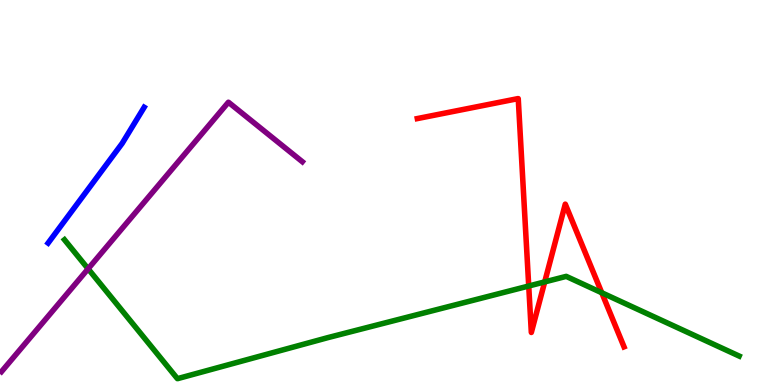[{'lines': ['blue', 'red'], 'intersections': []}, {'lines': ['green', 'red'], 'intersections': [{'x': 6.82, 'y': 2.57}, {'x': 7.03, 'y': 2.68}, {'x': 7.76, 'y': 2.4}]}, {'lines': ['purple', 'red'], 'intersections': []}, {'lines': ['blue', 'green'], 'intersections': []}, {'lines': ['blue', 'purple'], 'intersections': []}, {'lines': ['green', 'purple'], 'intersections': [{'x': 1.14, 'y': 3.02}]}]